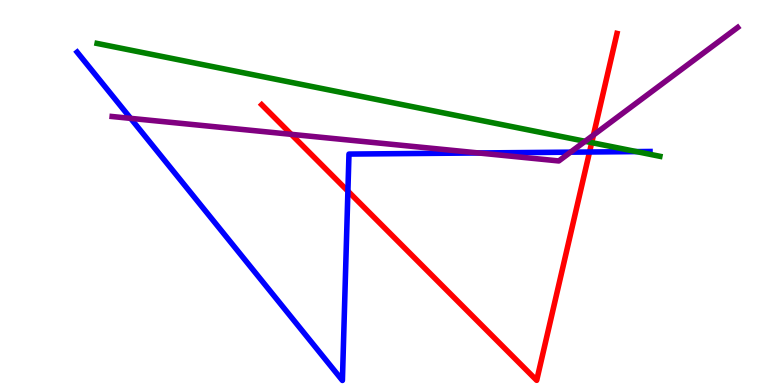[{'lines': ['blue', 'red'], 'intersections': [{'x': 4.49, 'y': 5.04}, {'x': 7.61, 'y': 6.05}]}, {'lines': ['green', 'red'], 'intersections': [{'x': 7.64, 'y': 6.3}]}, {'lines': ['purple', 'red'], 'intersections': [{'x': 3.76, 'y': 6.51}, {'x': 7.66, 'y': 6.49}]}, {'lines': ['blue', 'green'], 'intersections': [{'x': 8.21, 'y': 6.06}]}, {'lines': ['blue', 'purple'], 'intersections': [{'x': 1.69, 'y': 6.93}, {'x': 6.17, 'y': 6.03}, {'x': 7.36, 'y': 6.05}]}, {'lines': ['green', 'purple'], 'intersections': [{'x': 7.55, 'y': 6.33}]}]